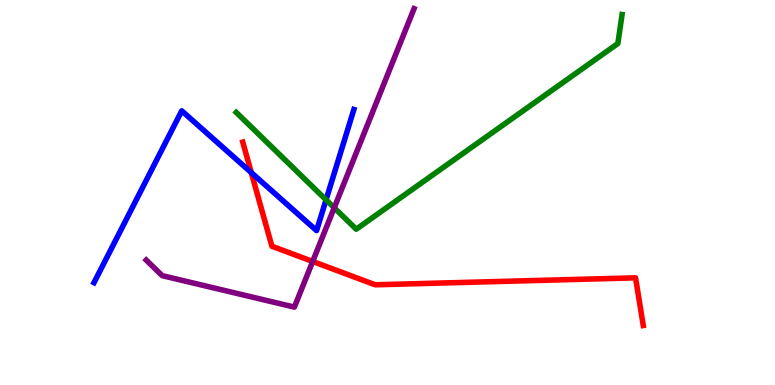[{'lines': ['blue', 'red'], 'intersections': [{'x': 3.24, 'y': 5.52}]}, {'lines': ['green', 'red'], 'intersections': []}, {'lines': ['purple', 'red'], 'intersections': [{'x': 4.03, 'y': 3.21}]}, {'lines': ['blue', 'green'], 'intersections': [{'x': 4.21, 'y': 4.81}]}, {'lines': ['blue', 'purple'], 'intersections': []}, {'lines': ['green', 'purple'], 'intersections': [{'x': 4.31, 'y': 4.6}]}]